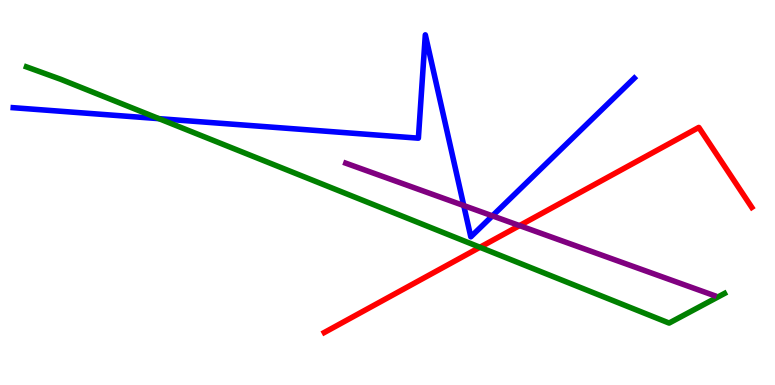[{'lines': ['blue', 'red'], 'intersections': []}, {'lines': ['green', 'red'], 'intersections': [{'x': 6.19, 'y': 3.58}]}, {'lines': ['purple', 'red'], 'intersections': [{'x': 6.7, 'y': 4.14}]}, {'lines': ['blue', 'green'], 'intersections': [{'x': 2.05, 'y': 6.92}]}, {'lines': ['blue', 'purple'], 'intersections': [{'x': 5.98, 'y': 4.66}, {'x': 6.35, 'y': 4.39}]}, {'lines': ['green', 'purple'], 'intersections': []}]